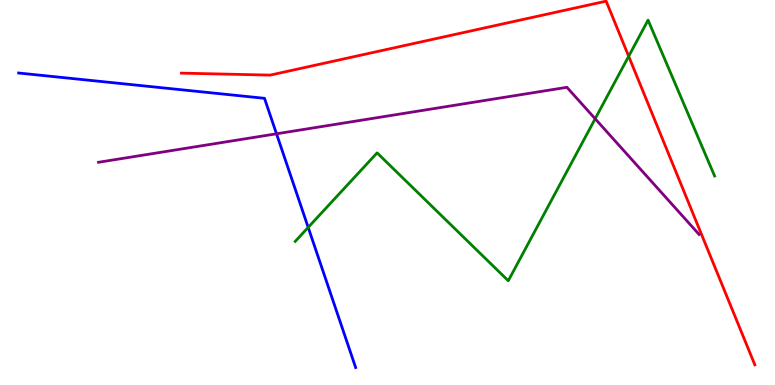[{'lines': ['blue', 'red'], 'intersections': []}, {'lines': ['green', 'red'], 'intersections': [{'x': 8.11, 'y': 8.54}]}, {'lines': ['purple', 'red'], 'intersections': []}, {'lines': ['blue', 'green'], 'intersections': [{'x': 3.98, 'y': 4.09}]}, {'lines': ['blue', 'purple'], 'intersections': [{'x': 3.57, 'y': 6.52}]}, {'lines': ['green', 'purple'], 'intersections': [{'x': 7.68, 'y': 6.92}]}]